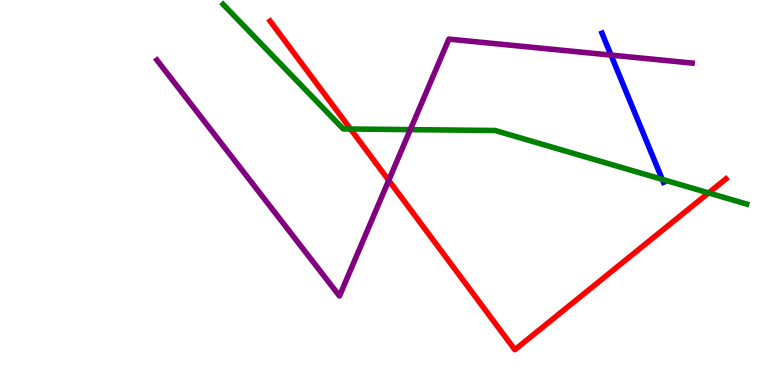[{'lines': ['blue', 'red'], 'intersections': []}, {'lines': ['green', 'red'], 'intersections': [{'x': 4.52, 'y': 6.65}, {'x': 9.14, 'y': 4.99}]}, {'lines': ['purple', 'red'], 'intersections': [{'x': 5.02, 'y': 5.32}]}, {'lines': ['blue', 'green'], 'intersections': [{'x': 8.55, 'y': 5.34}]}, {'lines': ['blue', 'purple'], 'intersections': [{'x': 7.88, 'y': 8.57}]}, {'lines': ['green', 'purple'], 'intersections': [{'x': 5.29, 'y': 6.63}]}]